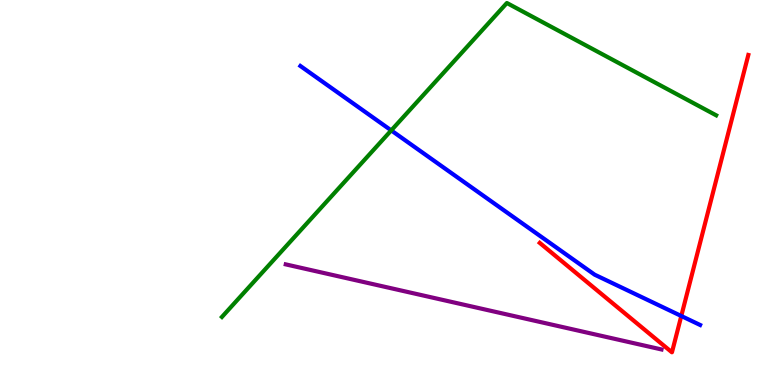[{'lines': ['blue', 'red'], 'intersections': [{'x': 8.79, 'y': 1.79}]}, {'lines': ['green', 'red'], 'intersections': []}, {'lines': ['purple', 'red'], 'intersections': []}, {'lines': ['blue', 'green'], 'intersections': [{'x': 5.05, 'y': 6.61}]}, {'lines': ['blue', 'purple'], 'intersections': []}, {'lines': ['green', 'purple'], 'intersections': []}]